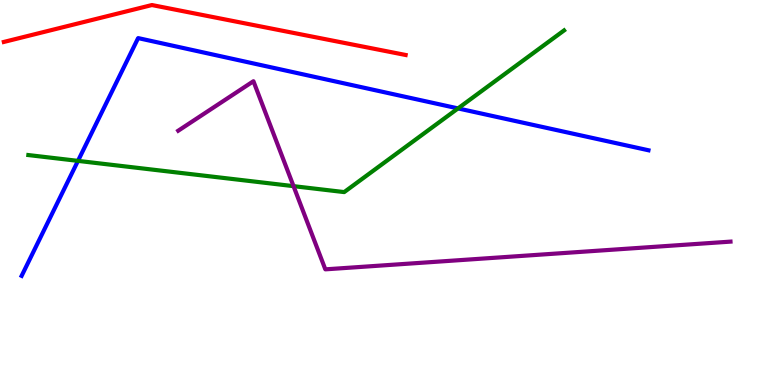[{'lines': ['blue', 'red'], 'intersections': []}, {'lines': ['green', 'red'], 'intersections': []}, {'lines': ['purple', 'red'], 'intersections': []}, {'lines': ['blue', 'green'], 'intersections': [{'x': 1.01, 'y': 5.82}, {'x': 5.91, 'y': 7.18}]}, {'lines': ['blue', 'purple'], 'intersections': []}, {'lines': ['green', 'purple'], 'intersections': [{'x': 3.79, 'y': 5.16}]}]